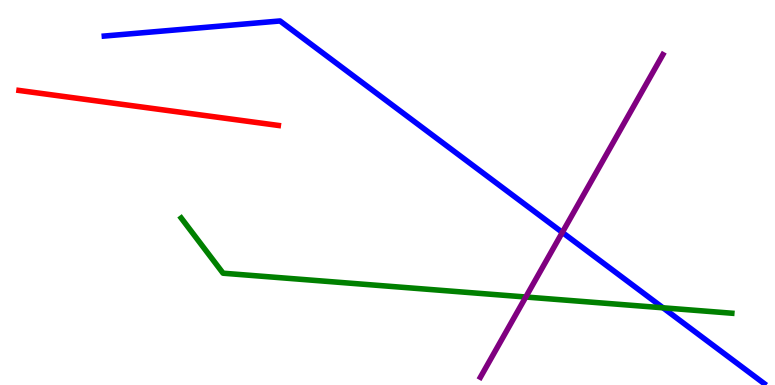[{'lines': ['blue', 'red'], 'intersections': []}, {'lines': ['green', 'red'], 'intersections': []}, {'lines': ['purple', 'red'], 'intersections': []}, {'lines': ['blue', 'green'], 'intersections': [{'x': 8.55, 'y': 2.01}]}, {'lines': ['blue', 'purple'], 'intersections': [{'x': 7.26, 'y': 3.96}]}, {'lines': ['green', 'purple'], 'intersections': [{'x': 6.78, 'y': 2.29}]}]